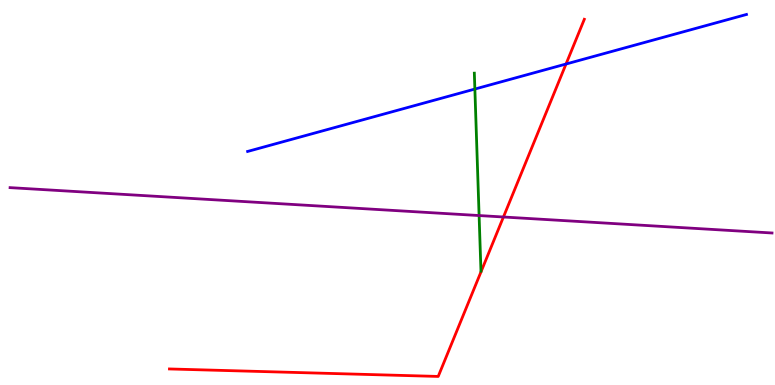[{'lines': ['blue', 'red'], 'intersections': [{'x': 7.3, 'y': 8.34}]}, {'lines': ['green', 'red'], 'intersections': []}, {'lines': ['purple', 'red'], 'intersections': [{'x': 6.5, 'y': 4.36}]}, {'lines': ['blue', 'green'], 'intersections': [{'x': 6.13, 'y': 7.69}]}, {'lines': ['blue', 'purple'], 'intersections': []}, {'lines': ['green', 'purple'], 'intersections': [{'x': 6.18, 'y': 4.4}]}]